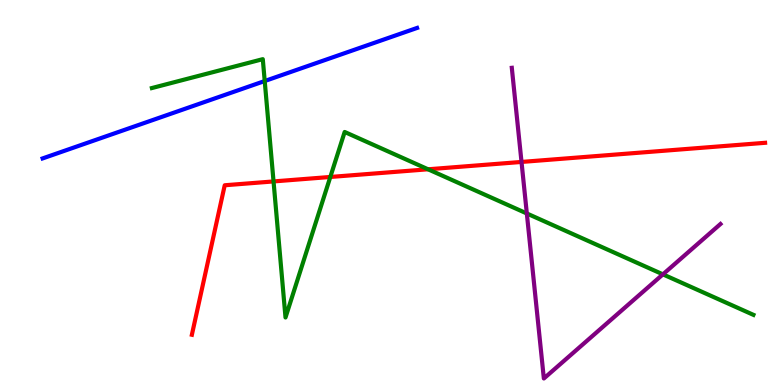[{'lines': ['blue', 'red'], 'intersections': []}, {'lines': ['green', 'red'], 'intersections': [{'x': 3.53, 'y': 5.29}, {'x': 4.26, 'y': 5.4}, {'x': 5.52, 'y': 5.6}]}, {'lines': ['purple', 'red'], 'intersections': [{'x': 6.73, 'y': 5.79}]}, {'lines': ['blue', 'green'], 'intersections': [{'x': 3.42, 'y': 7.9}]}, {'lines': ['blue', 'purple'], 'intersections': []}, {'lines': ['green', 'purple'], 'intersections': [{'x': 6.8, 'y': 4.46}, {'x': 8.55, 'y': 2.87}]}]